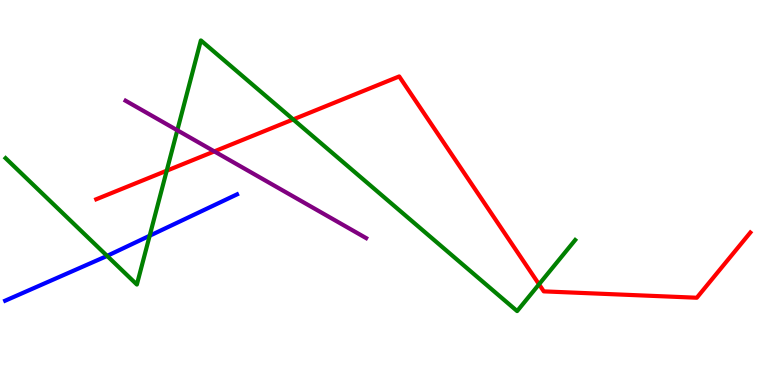[{'lines': ['blue', 'red'], 'intersections': []}, {'lines': ['green', 'red'], 'intersections': [{'x': 2.15, 'y': 5.57}, {'x': 3.78, 'y': 6.9}, {'x': 6.96, 'y': 2.62}]}, {'lines': ['purple', 'red'], 'intersections': [{'x': 2.77, 'y': 6.07}]}, {'lines': ['blue', 'green'], 'intersections': [{'x': 1.38, 'y': 3.35}, {'x': 1.93, 'y': 3.88}]}, {'lines': ['blue', 'purple'], 'intersections': []}, {'lines': ['green', 'purple'], 'intersections': [{'x': 2.29, 'y': 6.62}]}]